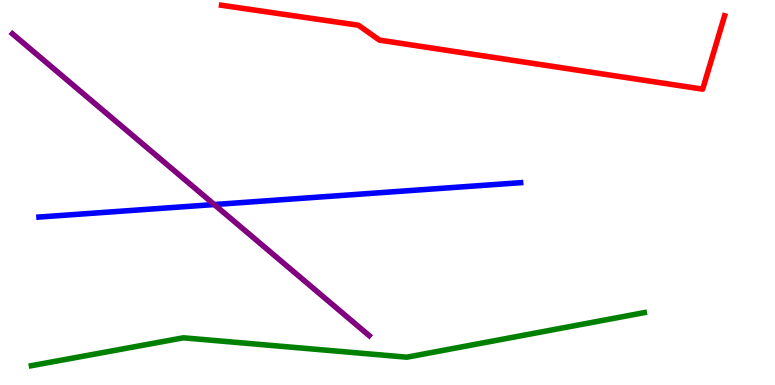[{'lines': ['blue', 'red'], 'intersections': []}, {'lines': ['green', 'red'], 'intersections': []}, {'lines': ['purple', 'red'], 'intersections': []}, {'lines': ['blue', 'green'], 'intersections': []}, {'lines': ['blue', 'purple'], 'intersections': [{'x': 2.76, 'y': 4.69}]}, {'lines': ['green', 'purple'], 'intersections': []}]